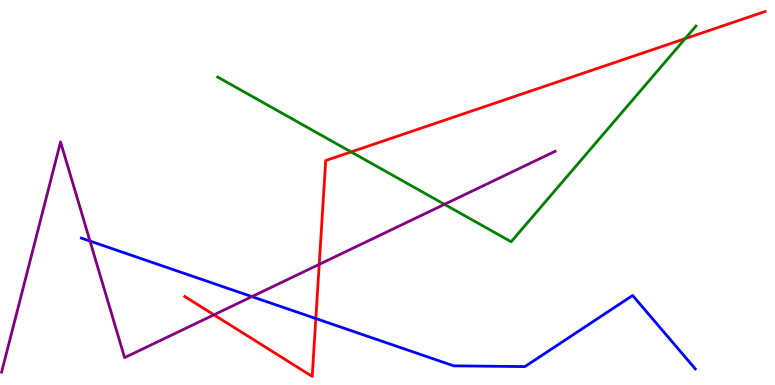[{'lines': ['blue', 'red'], 'intersections': [{'x': 4.08, 'y': 1.73}]}, {'lines': ['green', 'red'], 'intersections': [{'x': 4.53, 'y': 6.05}, {'x': 8.84, 'y': 9.0}]}, {'lines': ['purple', 'red'], 'intersections': [{'x': 2.76, 'y': 1.82}, {'x': 4.12, 'y': 3.13}]}, {'lines': ['blue', 'green'], 'intersections': []}, {'lines': ['blue', 'purple'], 'intersections': [{'x': 1.16, 'y': 3.74}, {'x': 3.25, 'y': 2.3}]}, {'lines': ['green', 'purple'], 'intersections': [{'x': 5.74, 'y': 4.69}]}]